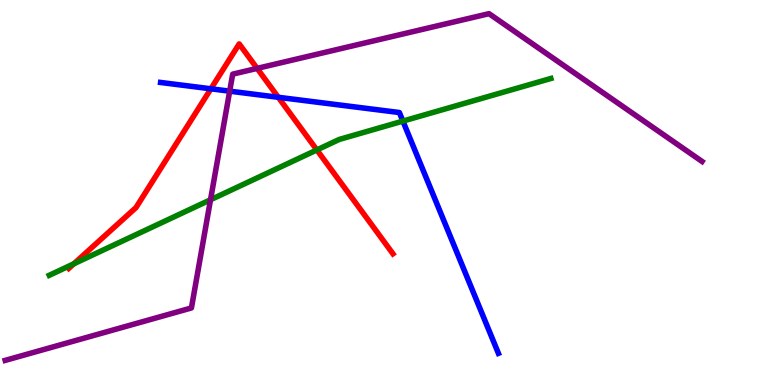[{'lines': ['blue', 'red'], 'intersections': [{'x': 2.72, 'y': 7.69}, {'x': 3.59, 'y': 7.47}]}, {'lines': ['green', 'red'], 'intersections': [{'x': 0.953, 'y': 3.15}, {'x': 4.09, 'y': 6.11}]}, {'lines': ['purple', 'red'], 'intersections': [{'x': 3.32, 'y': 8.22}]}, {'lines': ['blue', 'green'], 'intersections': [{'x': 5.2, 'y': 6.85}]}, {'lines': ['blue', 'purple'], 'intersections': [{'x': 2.96, 'y': 7.63}]}, {'lines': ['green', 'purple'], 'intersections': [{'x': 2.72, 'y': 4.81}]}]